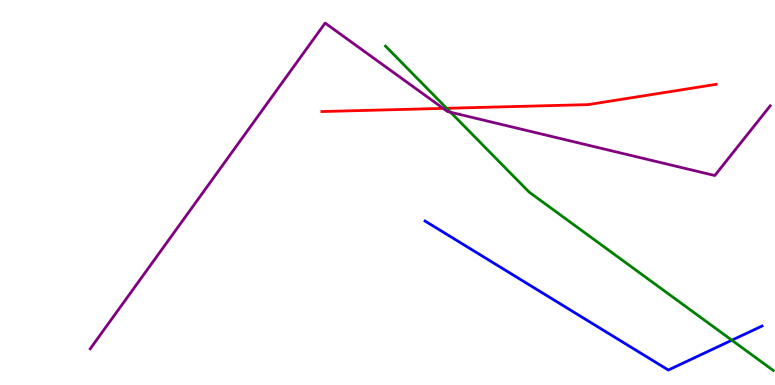[{'lines': ['blue', 'red'], 'intersections': []}, {'lines': ['green', 'red'], 'intersections': [{'x': 5.76, 'y': 7.19}]}, {'lines': ['purple', 'red'], 'intersections': [{'x': 5.72, 'y': 7.18}]}, {'lines': ['blue', 'green'], 'intersections': [{'x': 9.44, 'y': 1.16}]}, {'lines': ['blue', 'purple'], 'intersections': []}, {'lines': ['green', 'purple'], 'intersections': [{'x': 5.81, 'y': 7.08}]}]